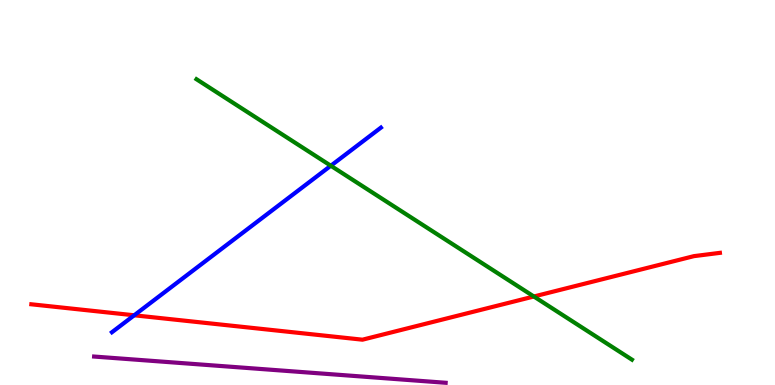[{'lines': ['blue', 'red'], 'intersections': [{'x': 1.73, 'y': 1.81}]}, {'lines': ['green', 'red'], 'intersections': [{'x': 6.89, 'y': 2.3}]}, {'lines': ['purple', 'red'], 'intersections': []}, {'lines': ['blue', 'green'], 'intersections': [{'x': 4.27, 'y': 5.7}]}, {'lines': ['blue', 'purple'], 'intersections': []}, {'lines': ['green', 'purple'], 'intersections': []}]